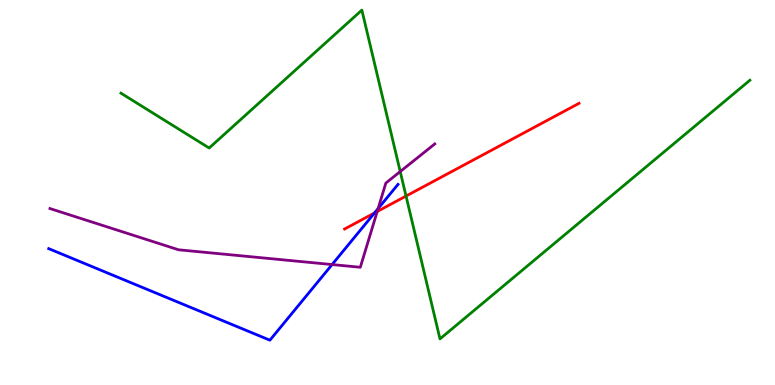[{'lines': ['blue', 'red'], 'intersections': [{'x': 4.83, 'y': 4.47}]}, {'lines': ['green', 'red'], 'intersections': [{'x': 5.24, 'y': 4.91}]}, {'lines': ['purple', 'red'], 'intersections': [{'x': 4.87, 'y': 4.51}]}, {'lines': ['blue', 'green'], 'intersections': []}, {'lines': ['blue', 'purple'], 'intersections': [{'x': 4.28, 'y': 3.13}, {'x': 4.88, 'y': 4.58}]}, {'lines': ['green', 'purple'], 'intersections': [{'x': 5.16, 'y': 5.54}]}]